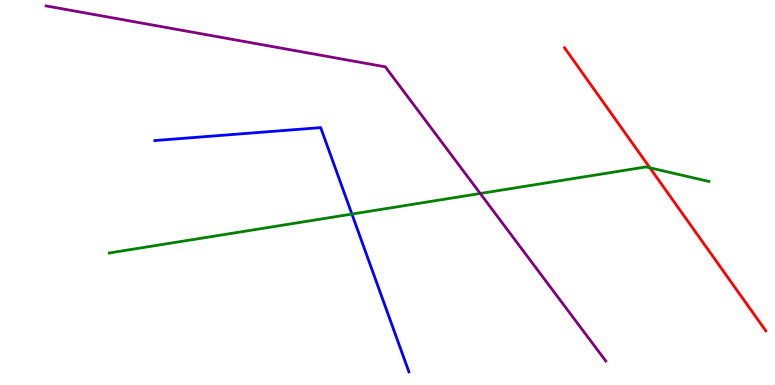[{'lines': ['blue', 'red'], 'intersections': []}, {'lines': ['green', 'red'], 'intersections': [{'x': 8.39, 'y': 5.64}]}, {'lines': ['purple', 'red'], 'intersections': []}, {'lines': ['blue', 'green'], 'intersections': [{'x': 4.54, 'y': 4.44}]}, {'lines': ['blue', 'purple'], 'intersections': []}, {'lines': ['green', 'purple'], 'intersections': [{'x': 6.2, 'y': 4.97}]}]